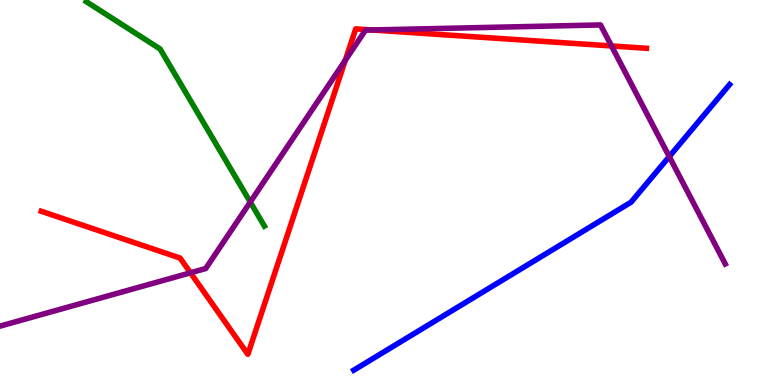[{'lines': ['blue', 'red'], 'intersections': []}, {'lines': ['green', 'red'], 'intersections': []}, {'lines': ['purple', 'red'], 'intersections': [{'x': 2.46, 'y': 2.91}, {'x': 4.46, 'y': 8.44}, {'x': 4.8, 'y': 9.22}, {'x': 7.89, 'y': 8.81}]}, {'lines': ['blue', 'green'], 'intersections': []}, {'lines': ['blue', 'purple'], 'intersections': [{'x': 8.64, 'y': 5.93}]}, {'lines': ['green', 'purple'], 'intersections': [{'x': 3.23, 'y': 4.75}]}]